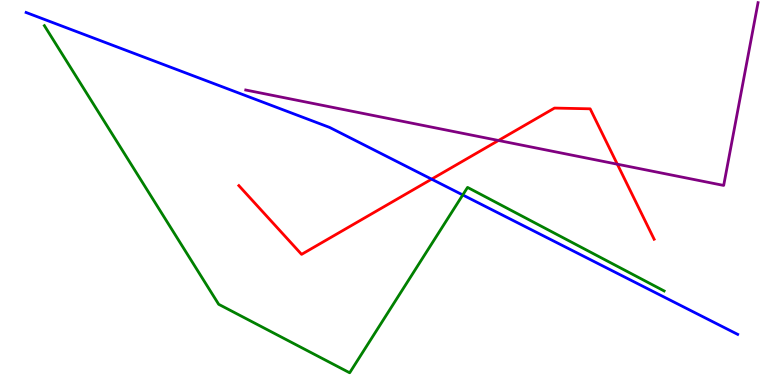[{'lines': ['blue', 'red'], 'intersections': [{'x': 5.57, 'y': 5.35}]}, {'lines': ['green', 'red'], 'intersections': []}, {'lines': ['purple', 'red'], 'intersections': [{'x': 6.43, 'y': 6.35}, {'x': 7.97, 'y': 5.74}]}, {'lines': ['blue', 'green'], 'intersections': [{'x': 5.97, 'y': 4.94}]}, {'lines': ['blue', 'purple'], 'intersections': []}, {'lines': ['green', 'purple'], 'intersections': []}]